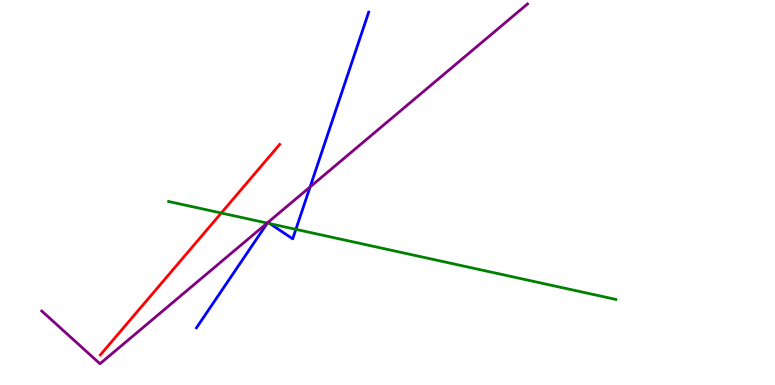[{'lines': ['blue', 'red'], 'intersections': []}, {'lines': ['green', 'red'], 'intersections': [{'x': 2.85, 'y': 4.47}]}, {'lines': ['purple', 'red'], 'intersections': []}, {'lines': ['blue', 'green'], 'intersections': [{'x': 3.45, 'y': 4.2}, {'x': 3.48, 'y': 4.19}, {'x': 3.82, 'y': 4.04}]}, {'lines': ['blue', 'purple'], 'intersections': [{'x': 3.45, 'y': 4.22}, {'x': 3.46, 'y': 4.23}, {'x': 4.0, 'y': 5.15}]}, {'lines': ['green', 'purple'], 'intersections': [{'x': 3.45, 'y': 4.21}]}]